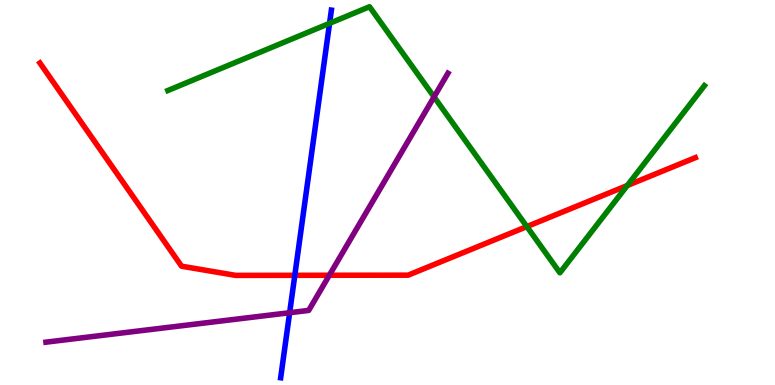[{'lines': ['blue', 'red'], 'intersections': [{'x': 3.8, 'y': 2.85}]}, {'lines': ['green', 'red'], 'intersections': [{'x': 6.8, 'y': 4.11}, {'x': 8.09, 'y': 5.18}]}, {'lines': ['purple', 'red'], 'intersections': [{'x': 4.25, 'y': 2.85}]}, {'lines': ['blue', 'green'], 'intersections': [{'x': 4.25, 'y': 9.39}]}, {'lines': ['blue', 'purple'], 'intersections': [{'x': 3.74, 'y': 1.88}]}, {'lines': ['green', 'purple'], 'intersections': [{'x': 5.6, 'y': 7.48}]}]